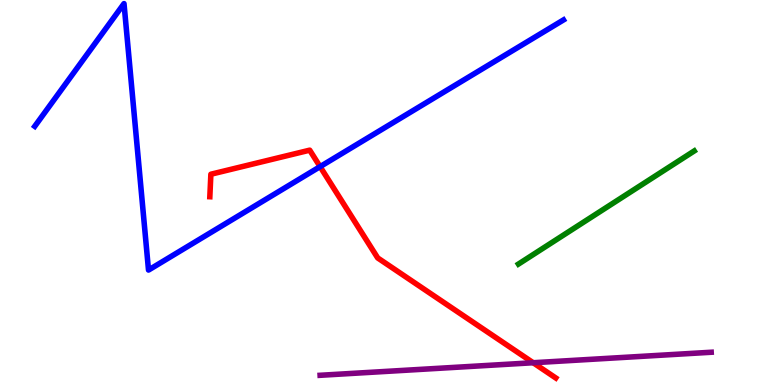[{'lines': ['blue', 'red'], 'intersections': [{'x': 4.13, 'y': 5.67}]}, {'lines': ['green', 'red'], 'intersections': []}, {'lines': ['purple', 'red'], 'intersections': [{'x': 6.88, 'y': 0.578}]}, {'lines': ['blue', 'green'], 'intersections': []}, {'lines': ['blue', 'purple'], 'intersections': []}, {'lines': ['green', 'purple'], 'intersections': []}]